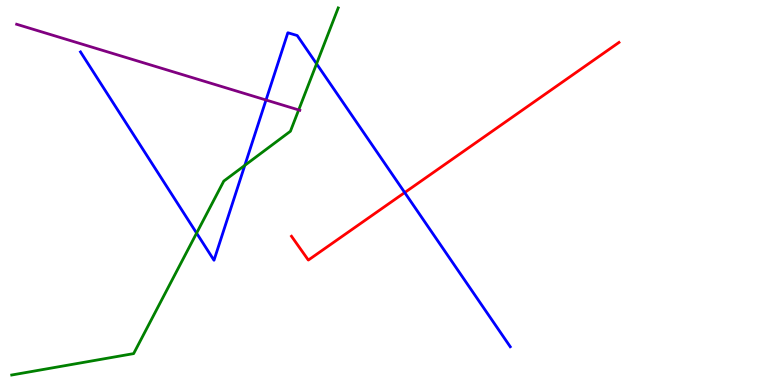[{'lines': ['blue', 'red'], 'intersections': [{'x': 5.22, 'y': 5.0}]}, {'lines': ['green', 'red'], 'intersections': []}, {'lines': ['purple', 'red'], 'intersections': []}, {'lines': ['blue', 'green'], 'intersections': [{'x': 2.54, 'y': 3.95}, {'x': 3.16, 'y': 5.7}, {'x': 4.08, 'y': 8.34}]}, {'lines': ['blue', 'purple'], 'intersections': [{'x': 3.43, 'y': 7.4}]}, {'lines': ['green', 'purple'], 'intersections': [{'x': 3.85, 'y': 7.14}]}]